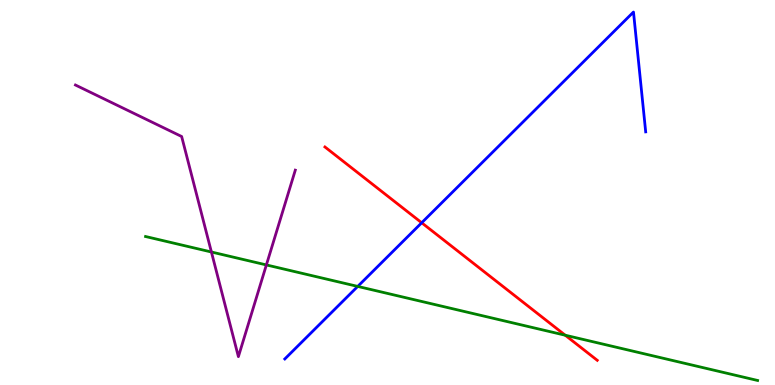[{'lines': ['blue', 'red'], 'intersections': [{'x': 5.44, 'y': 4.21}]}, {'lines': ['green', 'red'], 'intersections': [{'x': 7.29, 'y': 1.29}]}, {'lines': ['purple', 'red'], 'intersections': []}, {'lines': ['blue', 'green'], 'intersections': [{'x': 4.62, 'y': 2.56}]}, {'lines': ['blue', 'purple'], 'intersections': []}, {'lines': ['green', 'purple'], 'intersections': [{'x': 2.73, 'y': 3.45}, {'x': 3.44, 'y': 3.12}]}]